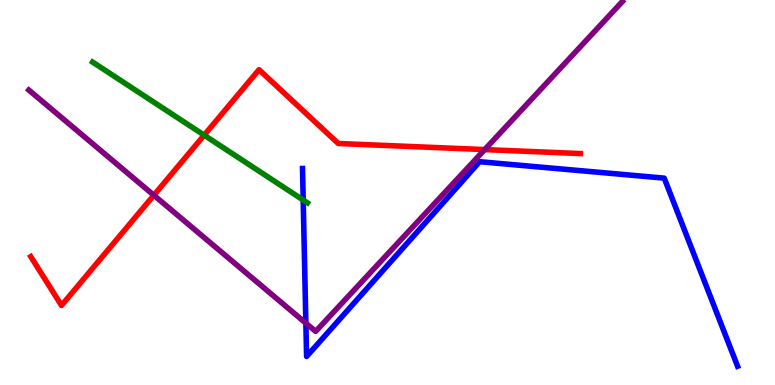[{'lines': ['blue', 'red'], 'intersections': []}, {'lines': ['green', 'red'], 'intersections': [{'x': 2.63, 'y': 6.49}]}, {'lines': ['purple', 'red'], 'intersections': [{'x': 1.99, 'y': 4.93}, {'x': 6.25, 'y': 6.11}]}, {'lines': ['blue', 'green'], 'intersections': [{'x': 3.91, 'y': 4.8}]}, {'lines': ['blue', 'purple'], 'intersections': [{'x': 3.95, 'y': 1.61}]}, {'lines': ['green', 'purple'], 'intersections': []}]